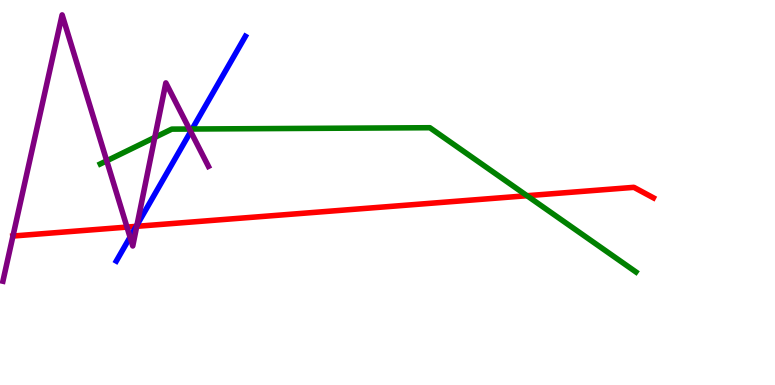[{'lines': ['blue', 'red'], 'intersections': [{'x': 1.76, 'y': 4.12}]}, {'lines': ['green', 'red'], 'intersections': [{'x': 6.8, 'y': 4.92}]}, {'lines': ['purple', 'red'], 'intersections': [{'x': 0.167, 'y': 3.87}, {'x': 1.64, 'y': 4.1}, {'x': 1.76, 'y': 4.12}]}, {'lines': ['blue', 'green'], 'intersections': [{'x': 2.48, 'y': 6.65}]}, {'lines': ['blue', 'purple'], 'intersections': [{'x': 1.68, 'y': 3.84}, {'x': 1.77, 'y': 4.15}, {'x': 2.46, 'y': 6.58}]}, {'lines': ['green', 'purple'], 'intersections': [{'x': 1.38, 'y': 5.82}, {'x': 2.0, 'y': 6.43}, {'x': 2.44, 'y': 6.65}]}]